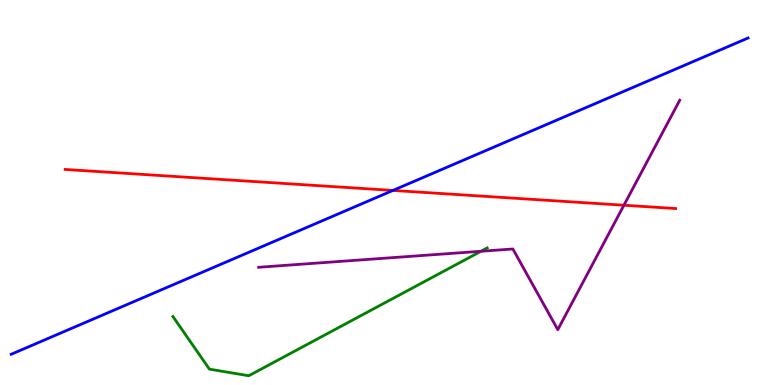[{'lines': ['blue', 'red'], 'intersections': [{'x': 5.07, 'y': 5.05}]}, {'lines': ['green', 'red'], 'intersections': []}, {'lines': ['purple', 'red'], 'intersections': [{'x': 8.05, 'y': 4.67}]}, {'lines': ['blue', 'green'], 'intersections': []}, {'lines': ['blue', 'purple'], 'intersections': []}, {'lines': ['green', 'purple'], 'intersections': [{'x': 6.21, 'y': 3.47}]}]